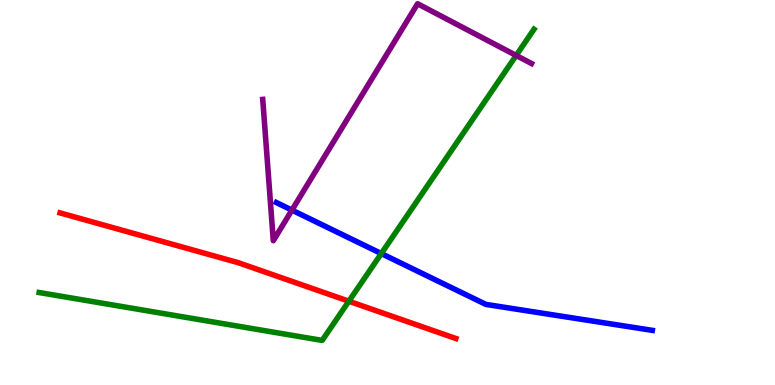[{'lines': ['blue', 'red'], 'intersections': []}, {'lines': ['green', 'red'], 'intersections': [{'x': 4.5, 'y': 2.18}]}, {'lines': ['purple', 'red'], 'intersections': []}, {'lines': ['blue', 'green'], 'intersections': [{'x': 4.92, 'y': 3.41}]}, {'lines': ['blue', 'purple'], 'intersections': [{'x': 3.77, 'y': 4.54}]}, {'lines': ['green', 'purple'], 'intersections': [{'x': 6.66, 'y': 8.56}]}]